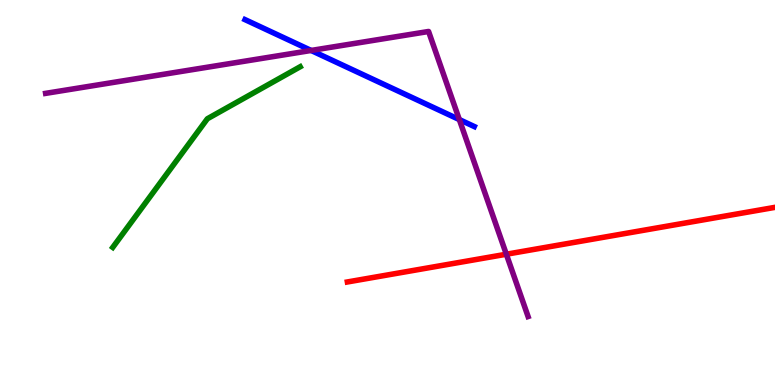[{'lines': ['blue', 'red'], 'intersections': []}, {'lines': ['green', 'red'], 'intersections': []}, {'lines': ['purple', 'red'], 'intersections': [{'x': 6.53, 'y': 3.4}]}, {'lines': ['blue', 'green'], 'intersections': []}, {'lines': ['blue', 'purple'], 'intersections': [{'x': 4.01, 'y': 8.69}, {'x': 5.93, 'y': 6.89}]}, {'lines': ['green', 'purple'], 'intersections': []}]